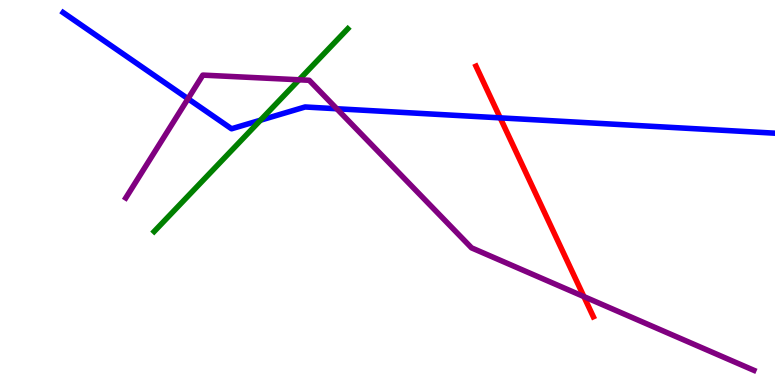[{'lines': ['blue', 'red'], 'intersections': [{'x': 6.45, 'y': 6.94}]}, {'lines': ['green', 'red'], 'intersections': []}, {'lines': ['purple', 'red'], 'intersections': [{'x': 7.53, 'y': 2.3}]}, {'lines': ['blue', 'green'], 'intersections': [{'x': 3.36, 'y': 6.88}]}, {'lines': ['blue', 'purple'], 'intersections': [{'x': 2.43, 'y': 7.44}, {'x': 4.35, 'y': 7.18}]}, {'lines': ['green', 'purple'], 'intersections': [{'x': 3.86, 'y': 7.93}]}]